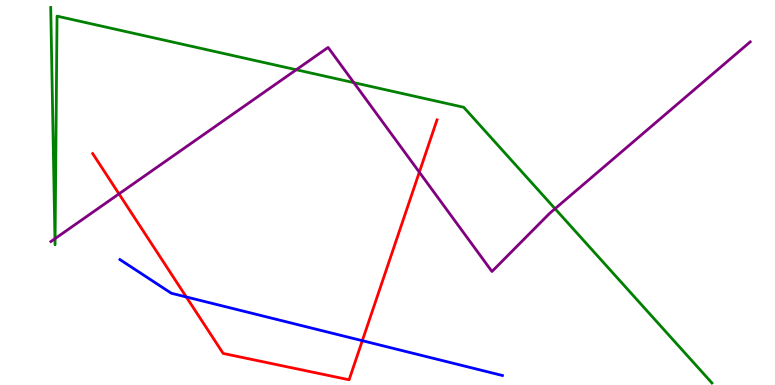[{'lines': ['blue', 'red'], 'intersections': [{'x': 2.4, 'y': 2.29}, {'x': 4.68, 'y': 1.15}]}, {'lines': ['green', 'red'], 'intersections': []}, {'lines': ['purple', 'red'], 'intersections': [{'x': 1.54, 'y': 4.96}, {'x': 5.41, 'y': 5.53}]}, {'lines': ['blue', 'green'], 'intersections': []}, {'lines': ['blue', 'purple'], 'intersections': []}, {'lines': ['green', 'purple'], 'intersections': [{'x': 0.709, 'y': 3.8}, {'x': 0.711, 'y': 3.8}, {'x': 3.82, 'y': 8.19}, {'x': 4.57, 'y': 7.85}, {'x': 7.16, 'y': 4.58}]}]